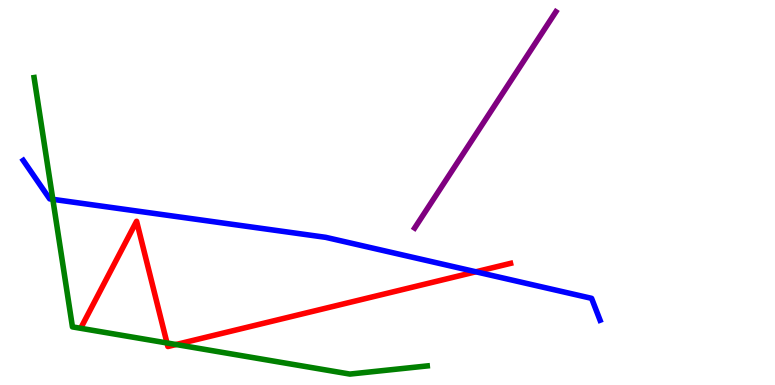[{'lines': ['blue', 'red'], 'intersections': [{'x': 6.14, 'y': 2.94}]}, {'lines': ['green', 'red'], 'intersections': [{'x': 2.15, 'y': 1.09}, {'x': 2.27, 'y': 1.05}]}, {'lines': ['purple', 'red'], 'intersections': []}, {'lines': ['blue', 'green'], 'intersections': [{'x': 0.682, 'y': 4.82}]}, {'lines': ['blue', 'purple'], 'intersections': []}, {'lines': ['green', 'purple'], 'intersections': []}]